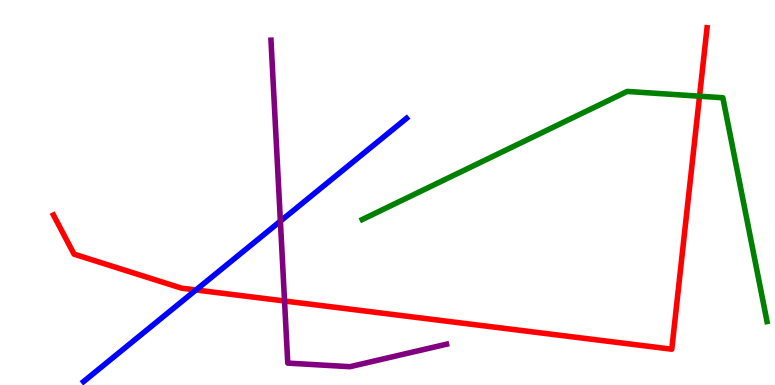[{'lines': ['blue', 'red'], 'intersections': [{'x': 2.53, 'y': 2.47}]}, {'lines': ['green', 'red'], 'intersections': [{'x': 9.03, 'y': 7.5}]}, {'lines': ['purple', 'red'], 'intersections': [{'x': 3.67, 'y': 2.18}]}, {'lines': ['blue', 'green'], 'intersections': []}, {'lines': ['blue', 'purple'], 'intersections': [{'x': 3.62, 'y': 4.26}]}, {'lines': ['green', 'purple'], 'intersections': []}]